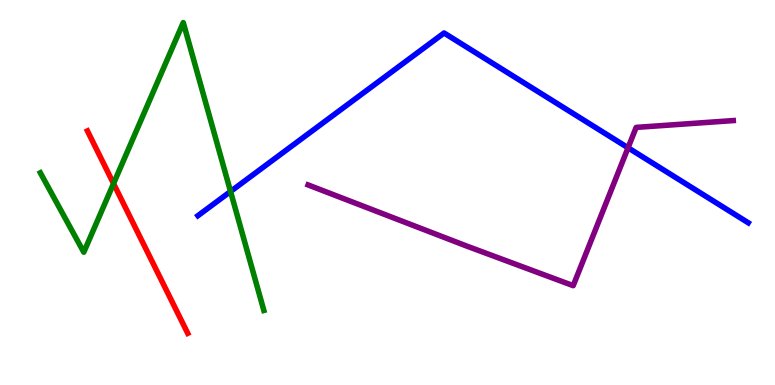[{'lines': ['blue', 'red'], 'intersections': []}, {'lines': ['green', 'red'], 'intersections': [{'x': 1.46, 'y': 5.23}]}, {'lines': ['purple', 'red'], 'intersections': []}, {'lines': ['blue', 'green'], 'intersections': [{'x': 2.97, 'y': 5.03}]}, {'lines': ['blue', 'purple'], 'intersections': [{'x': 8.1, 'y': 6.16}]}, {'lines': ['green', 'purple'], 'intersections': []}]